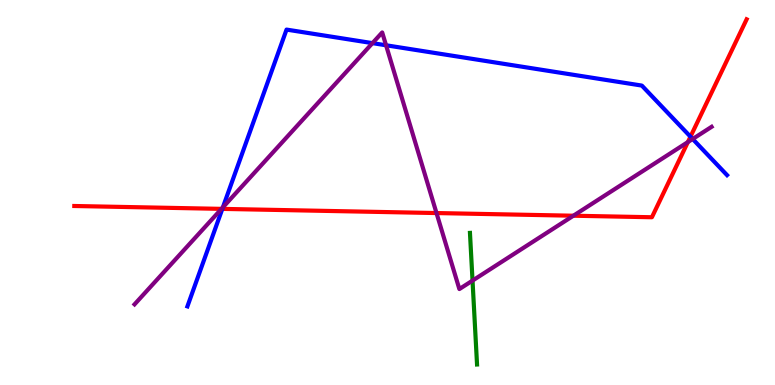[{'lines': ['blue', 'red'], 'intersections': [{'x': 2.87, 'y': 4.57}, {'x': 8.91, 'y': 6.45}]}, {'lines': ['green', 'red'], 'intersections': []}, {'lines': ['purple', 'red'], 'intersections': [{'x': 2.86, 'y': 4.57}, {'x': 5.63, 'y': 4.47}, {'x': 7.4, 'y': 4.4}, {'x': 8.88, 'y': 6.31}]}, {'lines': ['blue', 'green'], 'intersections': []}, {'lines': ['blue', 'purple'], 'intersections': [{'x': 2.88, 'y': 4.61}, {'x': 4.81, 'y': 8.88}, {'x': 4.98, 'y': 8.82}, {'x': 8.94, 'y': 6.39}]}, {'lines': ['green', 'purple'], 'intersections': [{'x': 6.1, 'y': 2.71}]}]